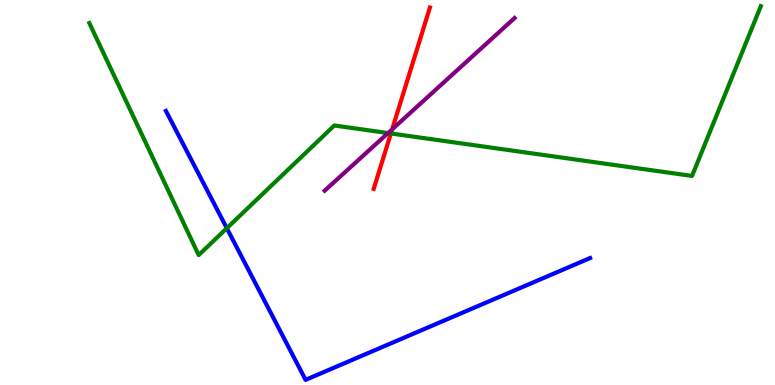[{'lines': ['blue', 'red'], 'intersections': []}, {'lines': ['green', 'red'], 'intersections': [{'x': 5.04, 'y': 6.53}]}, {'lines': ['purple', 'red'], 'intersections': [{'x': 5.06, 'y': 6.64}]}, {'lines': ['blue', 'green'], 'intersections': [{'x': 2.93, 'y': 4.07}]}, {'lines': ['blue', 'purple'], 'intersections': []}, {'lines': ['green', 'purple'], 'intersections': [{'x': 5.01, 'y': 6.54}]}]